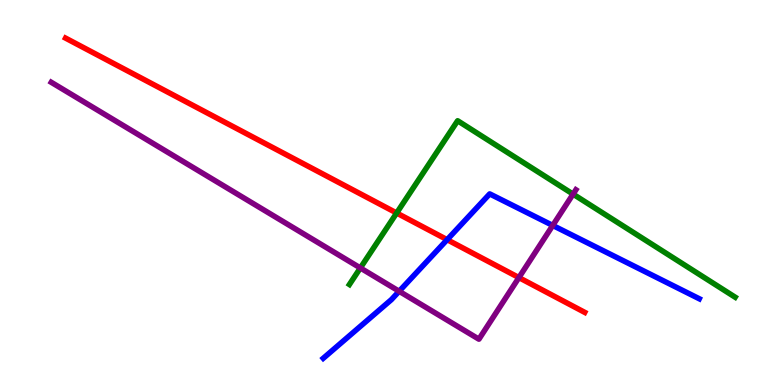[{'lines': ['blue', 'red'], 'intersections': [{'x': 5.77, 'y': 3.77}]}, {'lines': ['green', 'red'], 'intersections': [{'x': 5.12, 'y': 4.47}]}, {'lines': ['purple', 'red'], 'intersections': [{'x': 6.7, 'y': 2.79}]}, {'lines': ['blue', 'green'], 'intersections': []}, {'lines': ['blue', 'purple'], 'intersections': [{'x': 5.15, 'y': 2.43}, {'x': 7.13, 'y': 4.14}]}, {'lines': ['green', 'purple'], 'intersections': [{'x': 4.65, 'y': 3.04}, {'x': 7.39, 'y': 4.96}]}]